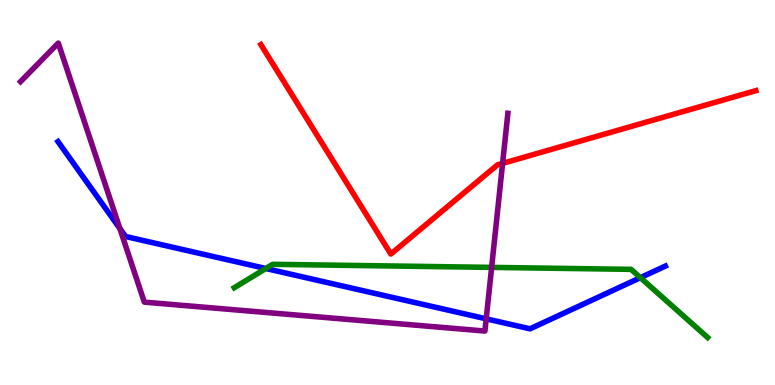[{'lines': ['blue', 'red'], 'intersections': []}, {'lines': ['green', 'red'], 'intersections': []}, {'lines': ['purple', 'red'], 'intersections': [{'x': 6.49, 'y': 5.76}]}, {'lines': ['blue', 'green'], 'intersections': [{'x': 3.43, 'y': 3.03}, {'x': 8.26, 'y': 2.79}]}, {'lines': ['blue', 'purple'], 'intersections': [{'x': 1.55, 'y': 4.06}, {'x': 6.27, 'y': 1.72}]}, {'lines': ['green', 'purple'], 'intersections': [{'x': 6.34, 'y': 3.05}]}]